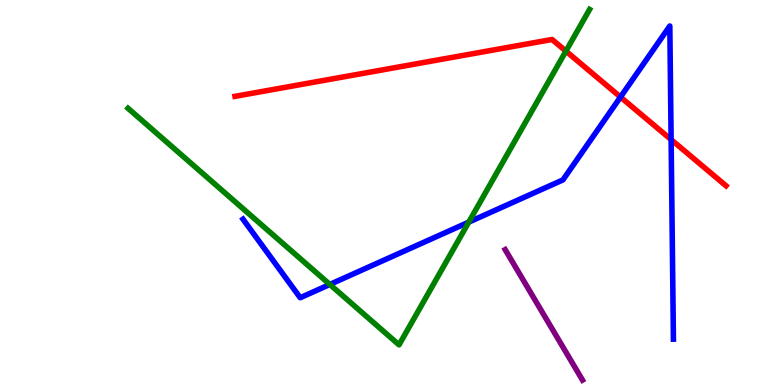[{'lines': ['blue', 'red'], 'intersections': [{'x': 8.01, 'y': 7.48}, {'x': 8.66, 'y': 6.37}]}, {'lines': ['green', 'red'], 'intersections': [{'x': 7.3, 'y': 8.67}]}, {'lines': ['purple', 'red'], 'intersections': []}, {'lines': ['blue', 'green'], 'intersections': [{'x': 4.26, 'y': 2.61}, {'x': 6.05, 'y': 4.23}]}, {'lines': ['blue', 'purple'], 'intersections': []}, {'lines': ['green', 'purple'], 'intersections': []}]